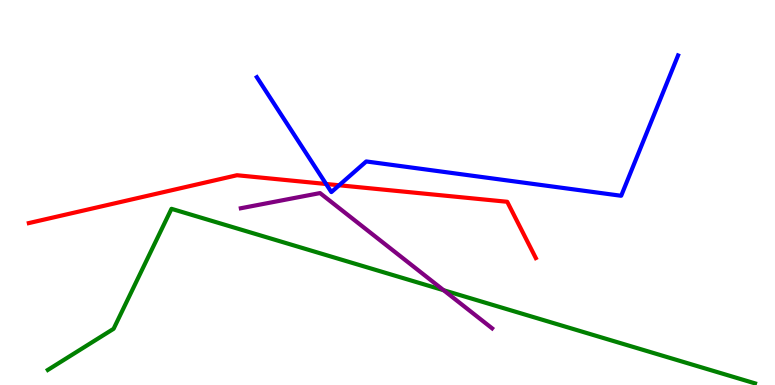[{'lines': ['blue', 'red'], 'intersections': [{'x': 4.21, 'y': 5.22}, {'x': 4.38, 'y': 5.19}]}, {'lines': ['green', 'red'], 'intersections': []}, {'lines': ['purple', 'red'], 'intersections': []}, {'lines': ['blue', 'green'], 'intersections': []}, {'lines': ['blue', 'purple'], 'intersections': []}, {'lines': ['green', 'purple'], 'intersections': [{'x': 5.72, 'y': 2.46}]}]